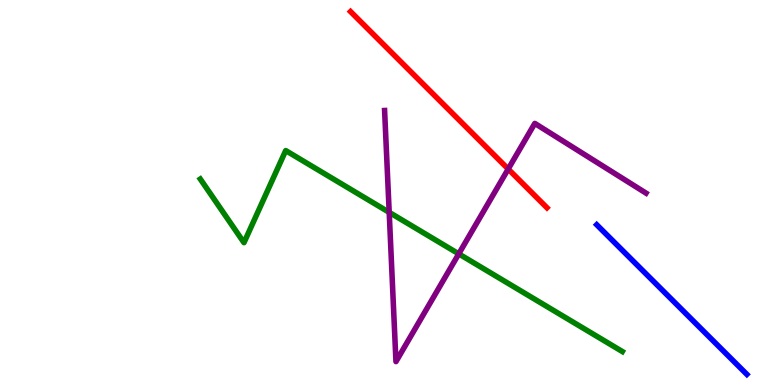[{'lines': ['blue', 'red'], 'intersections': []}, {'lines': ['green', 'red'], 'intersections': []}, {'lines': ['purple', 'red'], 'intersections': [{'x': 6.56, 'y': 5.61}]}, {'lines': ['blue', 'green'], 'intersections': []}, {'lines': ['blue', 'purple'], 'intersections': []}, {'lines': ['green', 'purple'], 'intersections': [{'x': 5.02, 'y': 4.48}, {'x': 5.92, 'y': 3.41}]}]